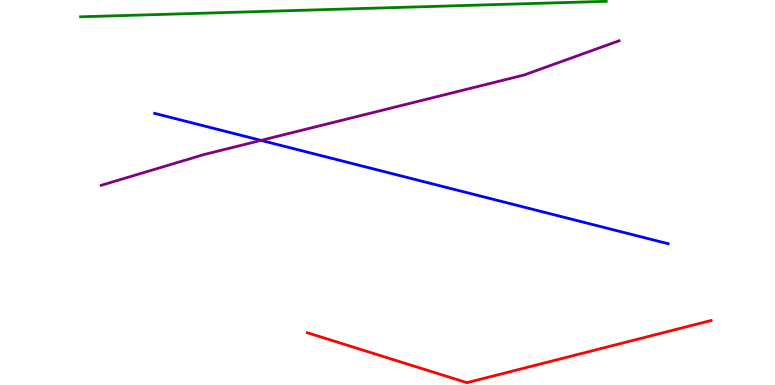[{'lines': ['blue', 'red'], 'intersections': []}, {'lines': ['green', 'red'], 'intersections': []}, {'lines': ['purple', 'red'], 'intersections': []}, {'lines': ['blue', 'green'], 'intersections': []}, {'lines': ['blue', 'purple'], 'intersections': [{'x': 3.37, 'y': 6.35}]}, {'lines': ['green', 'purple'], 'intersections': []}]